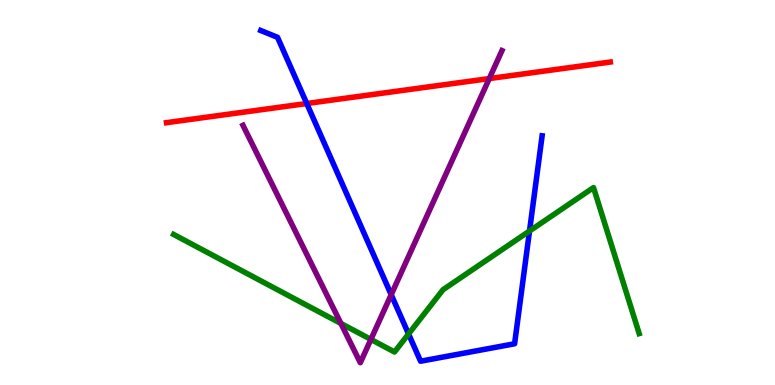[{'lines': ['blue', 'red'], 'intersections': [{'x': 3.96, 'y': 7.31}]}, {'lines': ['green', 'red'], 'intersections': []}, {'lines': ['purple', 'red'], 'intersections': [{'x': 6.31, 'y': 7.96}]}, {'lines': ['blue', 'green'], 'intersections': [{'x': 5.27, 'y': 1.33}, {'x': 6.83, 'y': 4.0}]}, {'lines': ['blue', 'purple'], 'intersections': [{'x': 5.05, 'y': 2.35}]}, {'lines': ['green', 'purple'], 'intersections': [{'x': 4.4, 'y': 1.6}, {'x': 4.79, 'y': 1.18}]}]